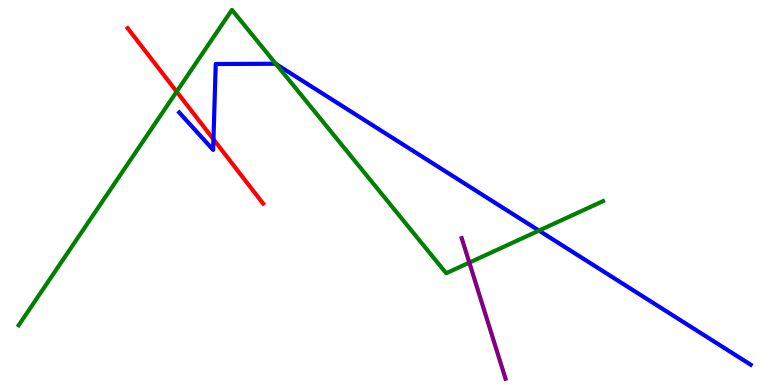[{'lines': ['blue', 'red'], 'intersections': [{'x': 2.75, 'y': 6.38}]}, {'lines': ['green', 'red'], 'intersections': [{'x': 2.28, 'y': 7.62}]}, {'lines': ['purple', 'red'], 'intersections': []}, {'lines': ['blue', 'green'], 'intersections': [{'x': 3.56, 'y': 8.33}, {'x': 6.95, 'y': 4.01}]}, {'lines': ['blue', 'purple'], 'intersections': []}, {'lines': ['green', 'purple'], 'intersections': [{'x': 6.06, 'y': 3.18}]}]